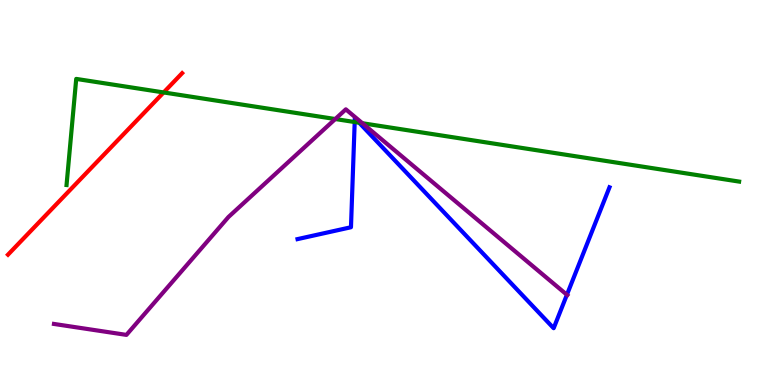[{'lines': ['blue', 'red'], 'intersections': []}, {'lines': ['green', 'red'], 'intersections': [{'x': 2.11, 'y': 7.6}]}, {'lines': ['purple', 'red'], 'intersections': []}, {'lines': ['blue', 'green'], 'intersections': [{'x': 4.58, 'y': 6.83}, {'x': 4.63, 'y': 6.81}]}, {'lines': ['blue', 'purple'], 'intersections': [{'x': 7.31, 'y': 2.34}]}, {'lines': ['green', 'purple'], 'intersections': [{'x': 4.33, 'y': 6.91}, {'x': 4.68, 'y': 6.8}]}]